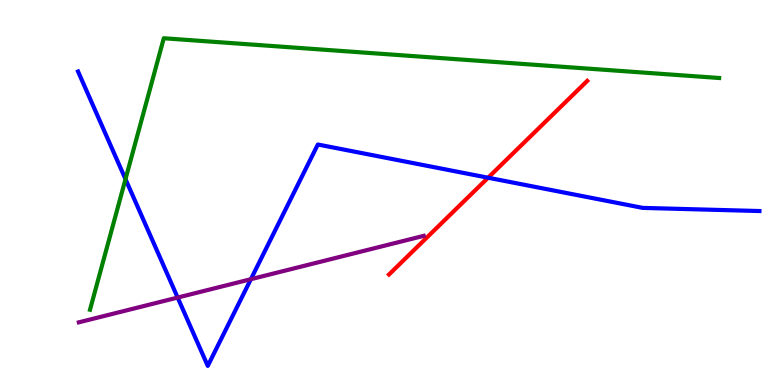[{'lines': ['blue', 'red'], 'intersections': [{'x': 6.3, 'y': 5.38}]}, {'lines': ['green', 'red'], 'intersections': []}, {'lines': ['purple', 'red'], 'intersections': []}, {'lines': ['blue', 'green'], 'intersections': [{'x': 1.62, 'y': 5.35}]}, {'lines': ['blue', 'purple'], 'intersections': [{'x': 2.29, 'y': 2.27}, {'x': 3.24, 'y': 2.75}]}, {'lines': ['green', 'purple'], 'intersections': []}]